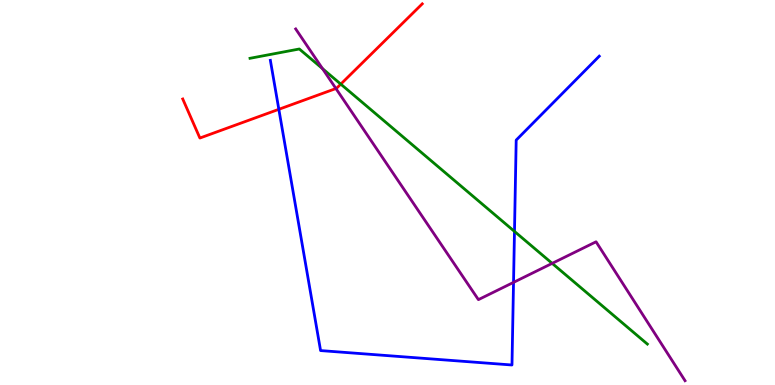[{'lines': ['blue', 'red'], 'intersections': [{'x': 3.6, 'y': 7.16}]}, {'lines': ['green', 'red'], 'intersections': [{'x': 4.4, 'y': 7.81}]}, {'lines': ['purple', 'red'], 'intersections': [{'x': 4.33, 'y': 7.7}]}, {'lines': ['blue', 'green'], 'intersections': [{'x': 6.64, 'y': 3.99}]}, {'lines': ['blue', 'purple'], 'intersections': [{'x': 6.63, 'y': 2.67}]}, {'lines': ['green', 'purple'], 'intersections': [{'x': 4.16, 'y': 8.22}, {'x': 7.12, 'y': 3.16}]}]